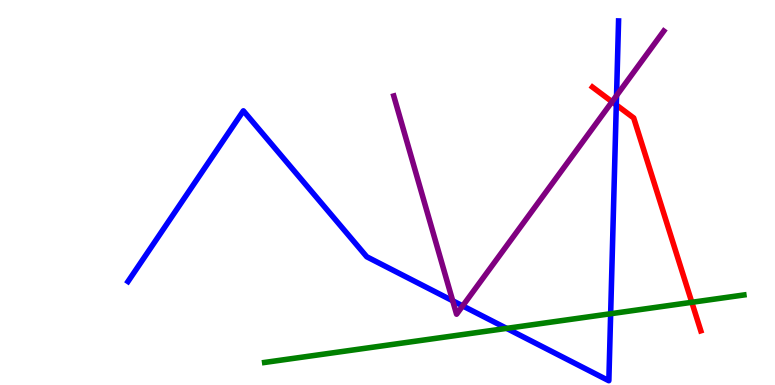[{'lines': ['blue', 'red'], 'intersections': [{'x': 7.95, 'y': 7.27}]}, {'lines': ['green', 'red'], 'intersections': [{'x': 8.93, 'y': 2.15}]}, {'lines': ['purple', 'red'], 'intersections': [{'x': 7.9, 'y': 7.36}]}, {'lines': ['blue', 'green'], 'intersections': [{'x': 6.54, 'y': 1.47}, {'x': 7.88, 'y': 1.85}]}, {'lines': ['blue', 'purple'], 'intersections': [{'x': 5.84, 'y': 2.19}, {'x': 5.97, 'y': 2.06}, {'x': 7.96, 'y': 7.52}]}, {'lines': ['green', 'purple'], 'intersections': []}]